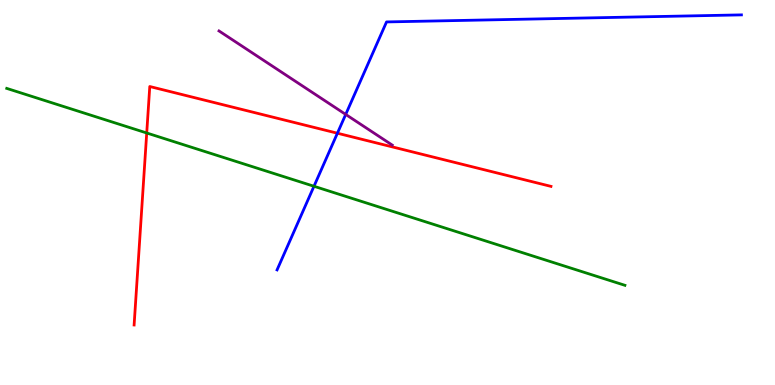[{'lines': ['blue', 'red'], 'intersections': [{'x': 4.35, 'y': 6.54}]}, {'lines': ['green', 'red'], 'intersections': [{'x': 1.89, 'y': 6.55}]}, {'lines': ['purple', 'red'], 'intersections': []}, {'lines': ['blue', 'green'], 'intersections': [{'x': 4.05, 'y': 5.16}]}, {'lines': ['blue', 'purple'], 'intersections': [{'x': 4.46, 'y': 7.03}]}, {'lines': ['green', 'purple'], 'intersections': []}]